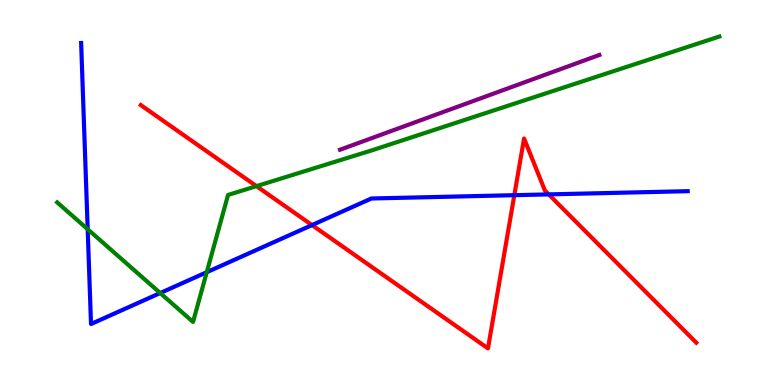[{'lines': ['blue', 'red'], 'intersections': [{'x': 4.03, 'y': 4.15}, {'x': 6.64, 'y': 4.93}, {'x': 7.08, 'y': 4.95}]}, {'lines': ['green', 'red'], 'intersections': [{'x': 3.31, 'y': 5.17}]}, {'lines': ['purple', 'red'], 'intersections': []}, {'lines': ['blue', 'green'], 'intersections': [{'x': 1.13, 'y': 4.05}, {'x': 2.07, 'y': 2.39}, {'x': 2.67, 'y': 2.93}]}, {'lines': ['blue', 'purple'], 'intersections': []}, {'lines': ['green', 'purple'], 'intersections': []}]